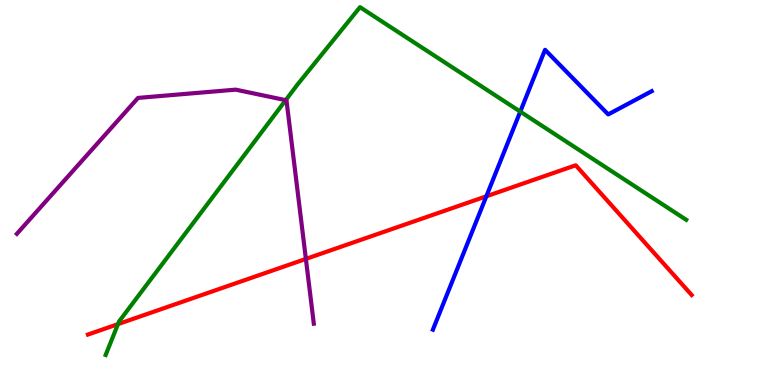[{'lines': ['blue', 'red'], 'intersections': [{'x': 6.28, 'y': 4.9}]}, {'lines': ['green', 'red'], 'intersections': [{'x': 1.52, 'y': 1.58}]}, {'lines': ['purple', 'red'], 'intersections': [{'x': 3.95, 'y': 3.27}]}, {'lines': ['blue', 'green'], 'intersections': [{'x': 6.71, 'y': 7.1}]}, {'lines': ['blue', 'purple'], 'intersections': []}, {'lines': ['green', 'purple'], 'intersections': [{'x': 3.69, 'y': 7.4}]}]